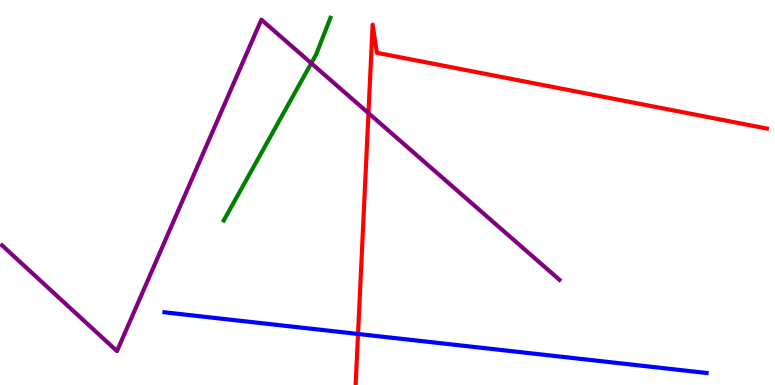[{'lines': ['blue', 'red'], 'intersections': [{'x': 4.62, 'y': 1.33}]}, {'lines': ['green', 'red'], 'intersections': []}, {'lines': ['purple', 'red'], 'intersections': [{'x': 4.75, 'y': 7.06}]}, {'lines': ['blue', 'green'], 'intersections': []}, {'lines': ['blue', 'purple'], 'intersections': []}, {'lines': ['green', 'purple'], 'intersections': [{'x': 4.02, 'y': 8.36}]}]